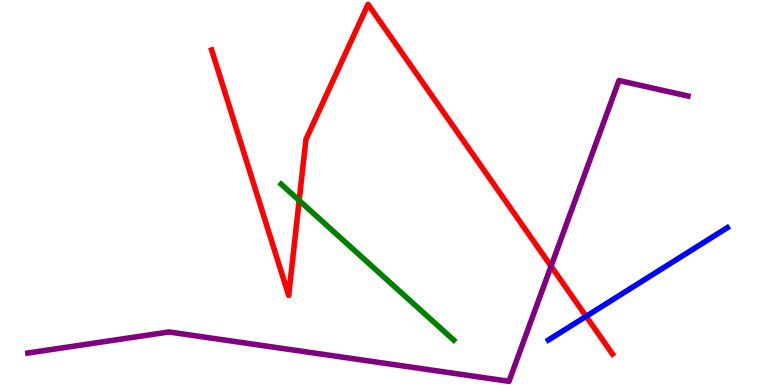[{'lines': ['blue', 'red'], 'intersections': [{'x': 7.56, 'y': 1.78}]}, {'lines': ['green', 'red'], 'intersections': [{'x': 3.86, 'y': 4.79}]}, {'lines': ['purple', 'red'], 'intersections': [{'x': 7.11, 'y': 3.09}]}, {'lines': ['blue', 'green'], 'intersections': []}, {'lines': ['blue', 'purple'], 'intersections': []}, {'lines': ['green', 'purple'], 'intersections': []}]